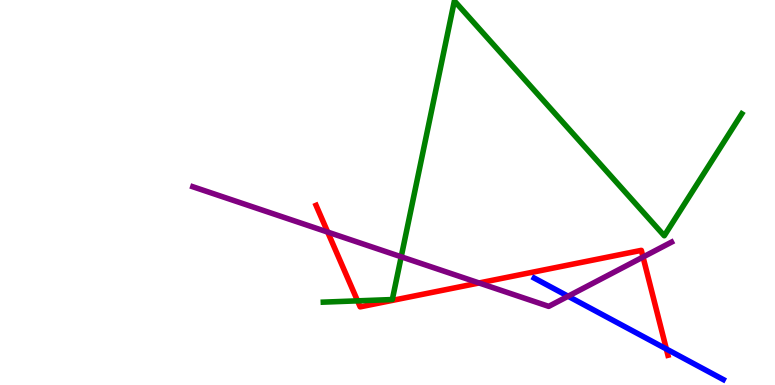[{'lines': ['blue', 'red'], 'intersections': [{'x': 8.6, 'y': 0.935}]}, {'lines': ['green', 'red'], 'intersections': [{'x': 4.61, 'y': 2.19}]}, {'lines': ['purple', 'red'], 'intersections': [{'x': 4.23, 'y': 3.97}, {'x': 6.18, 'y': 2.65}, {'x': 8.3, 'y': 3.32}]}, {'lines': ['blue', 'green'], 'intersections': []}, {'lines': ['blue', 'purple'], 'intersections': [{'x': 7.33, 'y': 2.31}]}, {'lines': ['green', 'purple'], 'intersections': [{'x': 5.18, 'y': 3.33}]}]